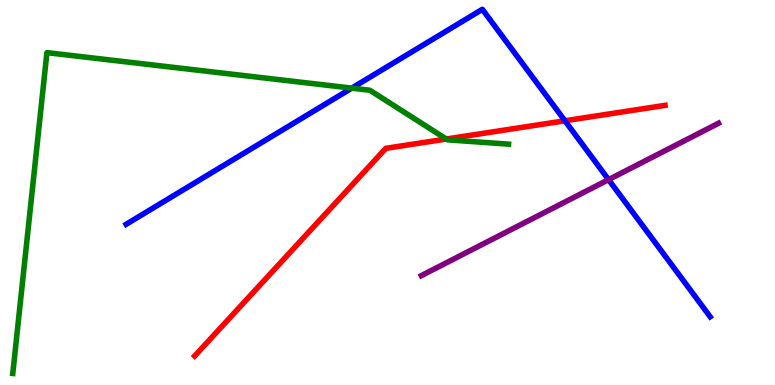[{'lines': ['blue', 'red'], 'intersections': [{'x': 7.29, 'y': 6.86}]}, {'lines': ['green', 'red'], 'intersections': [{'x': 5.76, 'y': 6.39}]}, {'lines': ['purple', 'red'], 'intersections': []}, {'lines': ['blue', 'green'], 'intersections': [{'x': 4.54, 'y': 7.71}]}, {'lines': ['blue', 'purple'], 'intersections': [{'x': 7.85, 'y': 5.33}]}, {'lines': ['green', 'purple'], 'intersections': []}]